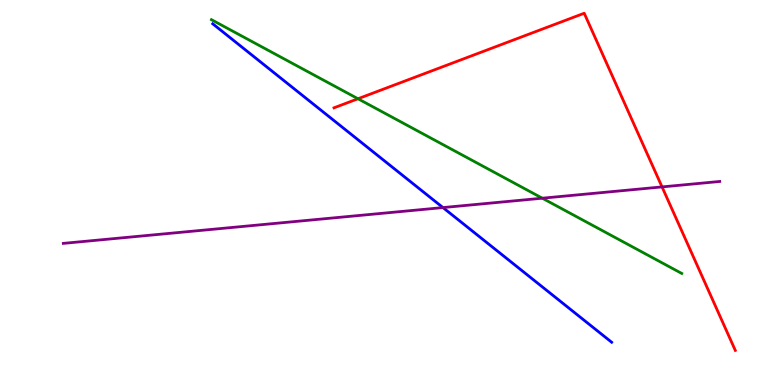[{'lines': ['blue', 'red'], 'intersections': []}, {'lines': ['green', 'red'], 'intersections': [{'x': 4.62, 'y': 7.43}]}, {'lines': ['purple', 'red'], 'intersections': [{'x': 8.54, 'y': 5.15}]}, {'lines': ['blue', 'green'], 'intersections': []}, {'lines': ['blue', 'purple'], 'intersections': [{'x': 5.72, 'y': 4.61}]}, {'lines': ['green', 'purple'], 'intersections': [{'x': 7.0, 'y': 4.85}]}]